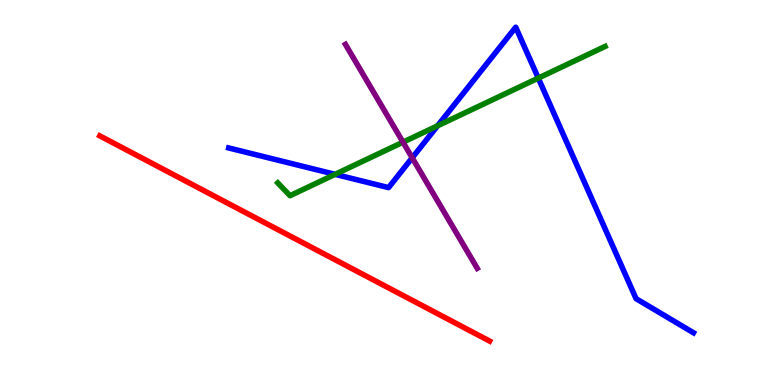[{'lines': ['blue', 'red'], 'intersections': []}, {'lines': ['green', 'red'], 'intersections': []}, {'lines': ['purple', 'red'], 'intersections': []}, {'lines': ['blue', 'green'], 'intersections': [{'x': 4.32, 'y': 5.47}, {'x': 5.65, 'y': 6.73}, {'x': 6.95, 'y': 7.97}]}, {'lines': ['blue', 'purple'], 'intersections': [{'x': 5.32, 'y': 5.9}]}, {'lines': ['green', 'purple'], 'intersections': [{'x': 5.2, 'y': 6.31}]}]